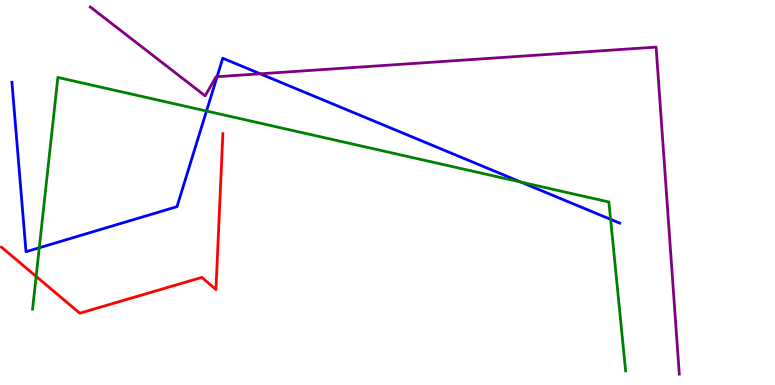[{'lines': ['blue', 'red'], 'intersections': []}, {'lines': ['green', 'red'], 'intersections': [{'x': 0.466, 'y': 2.82}]}, {'lines': ['purple', 'red'], 'intersections': []}, {'lines': ['blue', 'green'], 'intersections': [{'x': 0.507, 'y': 3.56}, {'x': 2.66, 'y': 7.12}, {'x': 6.72, 'y': 5.27}, {'x': 7.88, 'y': 4.3}]}, {'lines': ['blue', 'purple'], 'intersections': [{'x': 2.8, 'y': 8.01}, {'x': 3.36, 'y': 8.08}]}, {'lines': ['green', 'purple'], 'intersections': []}]